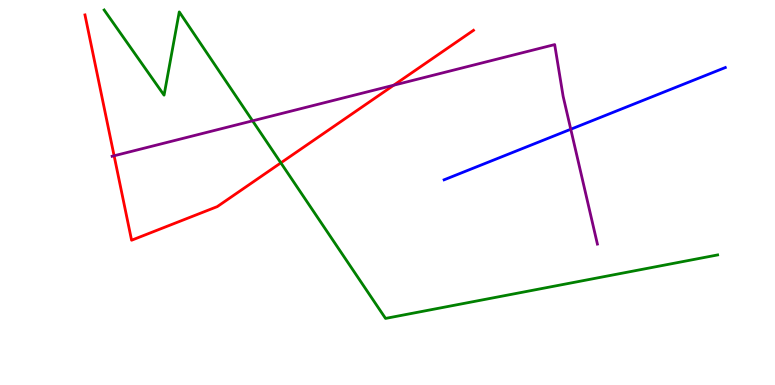[{'lines': ['blue', 'red'], 'intersections': []}, {'lines': ['green', 'red'], 'intersections': [{'x': 3.62, 'y': 5.77}]}, {'lines': ['purple', 'red'], 'intersections': [{'x': 1.47, 'y': 5.95}, {'x': 5.08, 'y': 7.79}]}, {'lines': ['blue', 'green'], 'intersections': []}, {'lines': ['blue', 'purple'], 'intersections': [{'x': 7.36, 'y': 6.64}]}, {'lines': ['green', 'purple'], 'intersections': [{'x': 3.26, 'y': 6.86}]}]